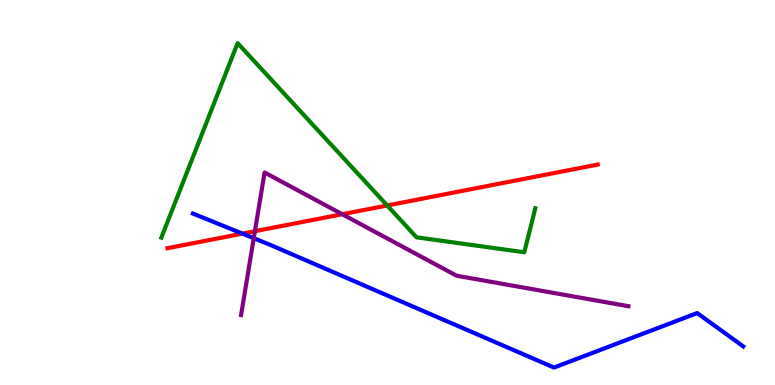[{'lines': ['blue', 'red'], 'intersections': [{'x': 3.13, 'y': 3.93}]}, {'lines': ['green', 'red'], 'intersections': [{'x': 5.0, 'y': 4.66}]}, {'lines': ['purple', 'red'], 'intersections': [{'x': 3.29, 'y': 3.99}, {'x': 4.42, 'y': 4.44}]}, {'lines': ['blue', 'green'], 'intersections': []}, {'lines': ['blue', 'purple'], 'intersections': [{'x': 3.27, 'y': 3.81}]}, {'lines': ['green', 'purple'], 'intersections': []}]